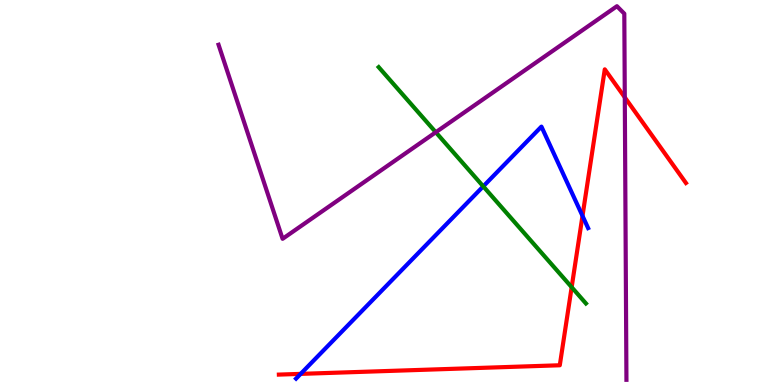[{'lines': ['blue', 'red'], 'intersections': [{'x': 3.88, 'y': 0.289}, {'x': 7.52, 'y': 4.39}]}, {'lines': ['green', 'red'], 'intersections': [{'x': 7.38, 'y': 2.54}]}, {'lines': ['purple', 'red'], 'intersections': [{'x': 8.06, 'y': 7.47}]}, {'lines': ['blue', 'green'], 'intersections': [{'x': 6.24, 'y': 5.16}]}, {'lines': ['blue', 'purple'], 'intersections': []}, {'lines': ['green', 'purple'], 'intersections': [{'x': 5.62, 'y': 6.57}]}]